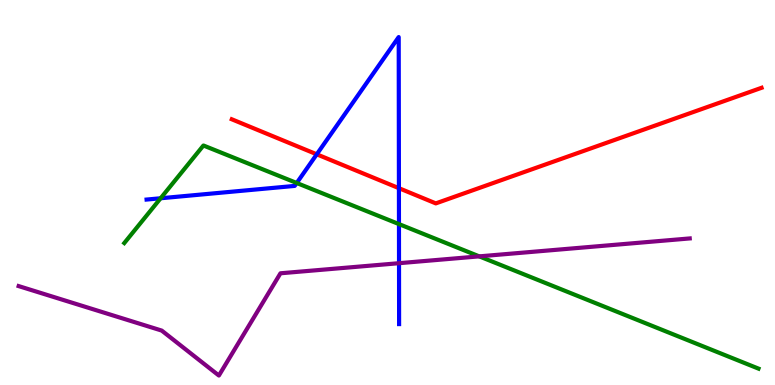[{'lines': ['blue', 'red'], 'intersections': [{'x': 4.09, 'y': 5.99}, {'x': 5.15, 'y': 5.11}]}, {'lines': ['green', 'red'], 'intersections': []}, {'lines': ['purple', 'red'], 'intersections': []}, {'lines': ['blue', 'green'], 'intersections': [{'x': 2.07, 'y': 4.85}, {'x': 3.83, 'y': 5.25}, {'x': 5.15, 'y': 4.18}]}, {'lines': ['blue', 'purple'], 'intersections': [{'x': 5.15, 'y': 3.16}]}, {'lines': ['green', 'purple'], 'intersections': [{'x': 6.18, 'y': 3.34}]}]